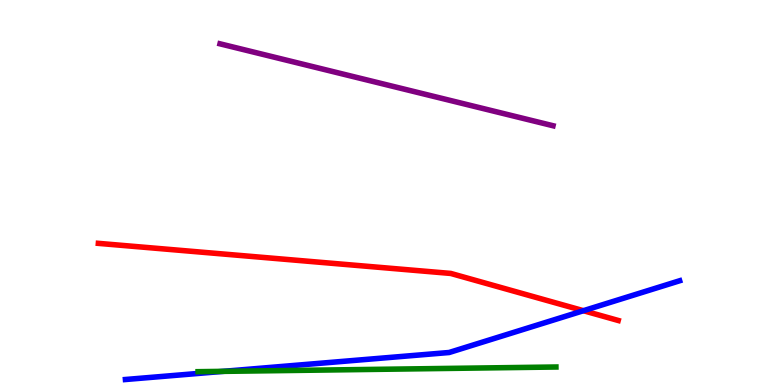[{'lines': ['blue', 'red'], 'intersections': [{'x': 7.53, 'y': 1.93}]}, {'lines': ['green', 'red'], 'intersections': []}, {'lines': ['purple', 'red'], 'intersections': []}, {'lines': ['blue', 'green'], 'intersections': [{'x': 2.88, 'y': 0.354}]}, {'lines': ['blue', 'purple'], 'intersections': []}, {'lines': ['green', 'purple'], 'intersections': []}]